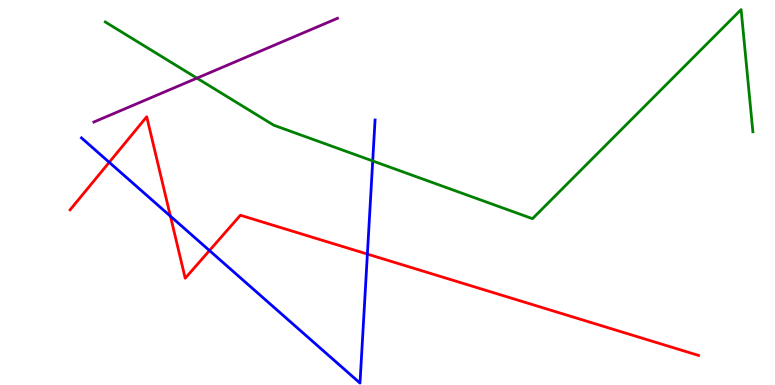[{'lines': ['blue', 'red'], 'intersections': [{'x': 1.41, 'y': 5.78}, {'x': 2.2, 'y': 4.38}, {'x': 2.7, 'y': 3.49}, {'x': 4.74, 'y': 3.4}]}, {'lines': ['green', 'red'], 'intersections': []}, {'lines': ['purple', 'red'], 'intersections': []}, {'lines': ['blue', 'green'], 'intersections': [{'x': 4.81, 'y': 5.82}]}, {'lines': ['blue', 'purple'], 'intersections': []}, {'lines': ['green', 'purple'], 'intersections': [{'x': 2.54, 'y': 7.97}]}]